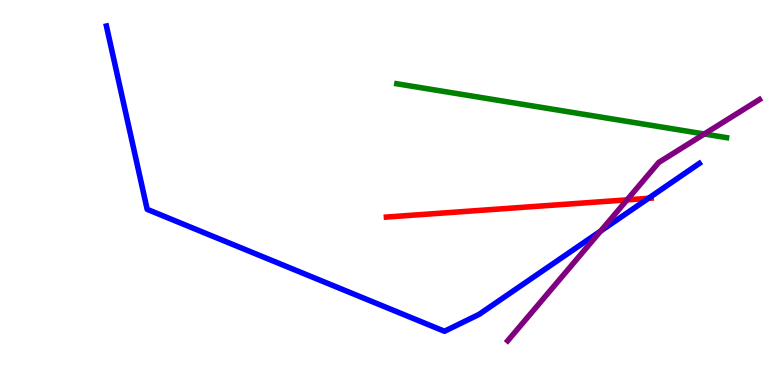[{'lines': ['blue', 'red'], 'intersections': [{'x': 8.37, 'y': 4.85}]}, {'lines': ['green', 'red'], 'intersections': []}, {'lines': ['purple', 'red'], 'intersections': [{'x': 8.09, 'y': 4.81}]}, {'lines': ['blue', 'green'], 'intersections': []}, {'lines': ['blue', 'purple'], 'intersections': [{'x': 7.75, 'y': 4.0}]}, {'lines': ['green', 'purple'], 'intersections': [{'x': 9.09, 'y': 6.52}]}]